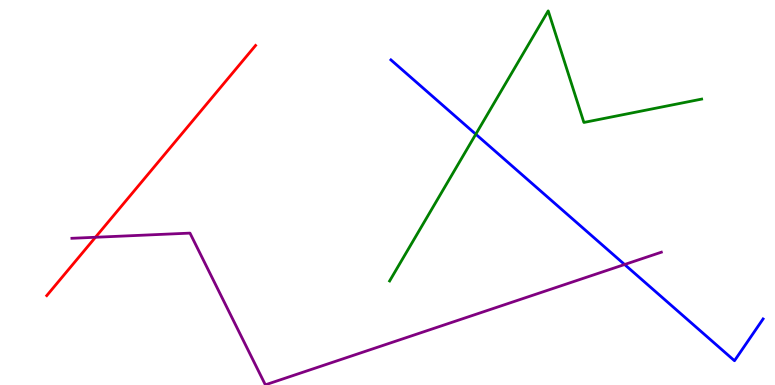[{'lines': ['blue', 'red'], 'intersections': []}, {'lines': ['green', 'red'], 'intersections': []}, {'lines': ['purple', 'red'], 'intersections': [{'x': 1.23, 'y': 3.84}]}, {'lines': ['blue', 'green'], 'intersections': [{'x': 6.14, 'y': 6.51}]}, {'lines': ['blue', 'purple'], 'intersections': [{'x': 8.06, 'y': 3.13}]}, {'lines': ['green', 'purple'], 'intersections': []}]